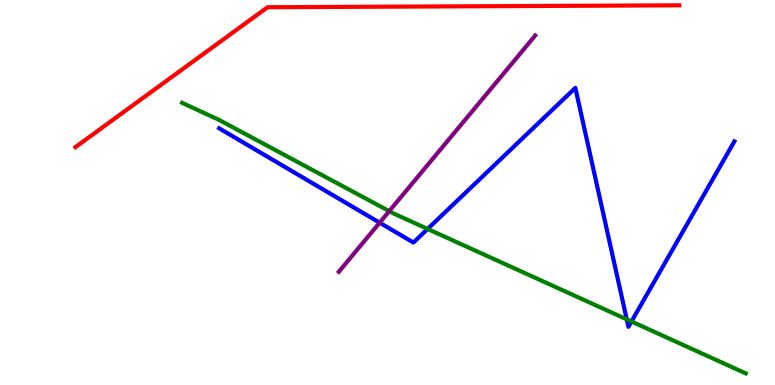[{'lines': ['blue', 'red'], 'intersections': []}, {'lines': ['green', 'red'], 'intersections': []}, {'lines': ['purple', 'red'], 'intersections': []}, {'lines': ['blue', 'green'], 'intersections': [{'x': 5.52, 'y': 4.05}, {'x': 8.09, 'y': 1.71}, {'x': 8.15, 'y': 1.65}]}, {'lines': ['blue', 'purple'], 'intersections': [{'x': 4.9, 'y': 4.22}]}, {'lines': ['green', 'purple'], 'intersections': [{'x': 5.02, 'y': 4.52}]}]